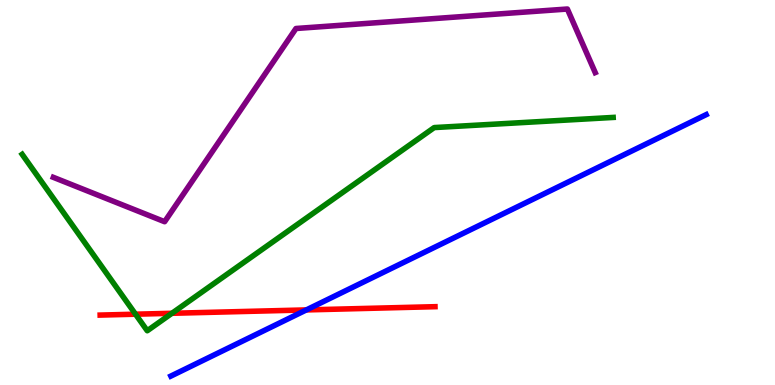[{'lines': ['blue', 'red'], 'intersections': [{'x': 3.95, 'y': 1.95}]}, {'lines': ['green', 'red'], 'intersections': [{'x': 1.75, 'y': 1.84}, {'x': 2.22, 'y': 1.86}]}, {'lines': ['purple', 'red'], 'intersections': []}, {'lines': ['blue', 'green'], 'intersections': []}, {'lines': ['blue', 'purple'], 'intersections': []}, {'lines': ['green', 'purple'], 'intersections': []}]